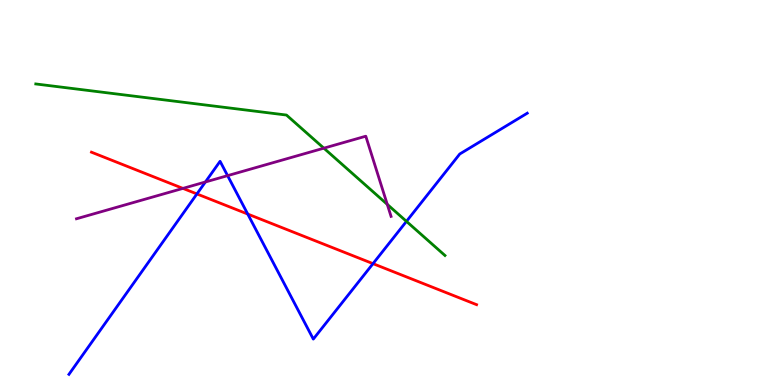[{'lines': ['blue', 'red'], 'intersections': [{'x': 2.54, 'y': 4.96}, {'x': 3.2, 'y': 4.44}, {'x': 4.81, 'y': 3.15}]}, {'lines': ['green', 'red'], 'intersections': []}, {'lines': ['purple', 'red'], 'intersections': [{'x': 2.36, 'y': 5.11}]}, {'lines': ['blue', 'green'], 'intersections': [{'x': 5.24, 'y': 4.25}]}, {'lines': ['blue', 'purple'], 'intersections': [{'x': 2.65, 'y': 5.27}, {'x': 2.94, 'y': 5.44}]}, {'lines': ['green', 'purple'], 'intersections': [{'x': 4.18, 'y': 6.15}, {'x': 5.0, 'y': 4.69}]}]